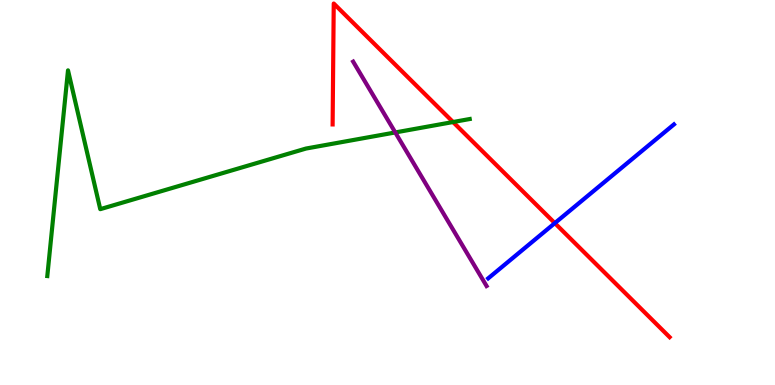[{'lines': ['blue', 'red'], 'intersections': [{'x': 7.16, 'y': 4.2}]}, {'lines': ['green', 'red'], 'intersections': [{'x': 5.85, 'y': 6.83}]}, {'lines': ['purple', 'red'], 'intersections': []}, {'lines': ['blue', 'green'], 'intersections': []}, {'lines': ['blue', 'purple'], 'intersections': []}, {'lines': ['green', 'purple'], 'intersections': [{'x': 5.1, 'y': 6.56}]}]